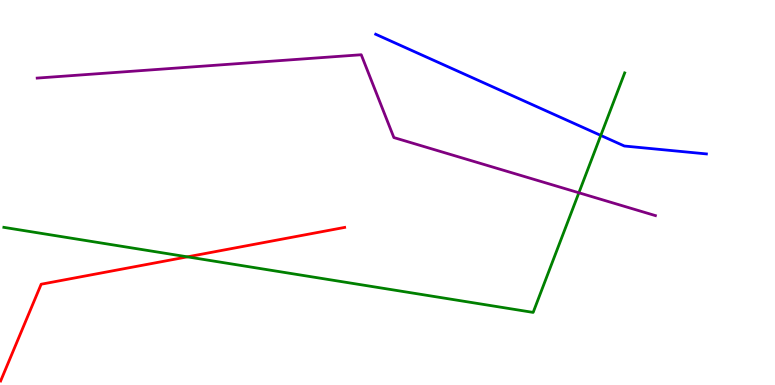[{'lines': ['blue', 'red'], 'intersections': []}, {'lines': ['green', 'red'], 'intersections': [{'x': 2.42, 'y': 3.33}]}, {'lines': ['purple', 'red'], 'intersections': []}, {'lines': ['blue', 'green'], 'intersections': [{'x': 7.75, 'y': 6.48}]}, {'lines': ['blue', 'purple'], 'intersections': []}, {'lines': ['green', 'purple'], 'intersections': [{'x': 7.47, 'y': 4.99}]}]